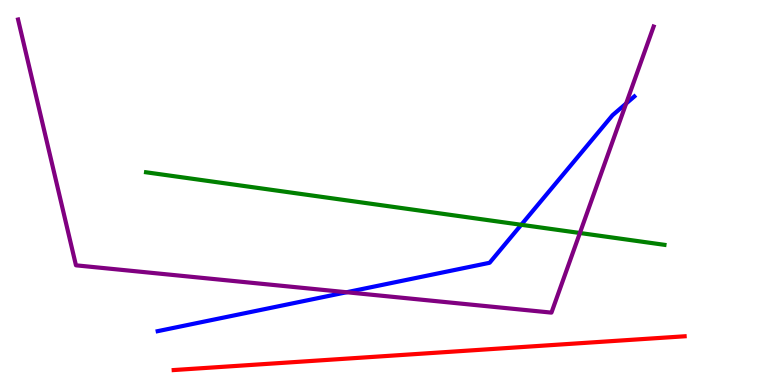[{'lines': ['blue', 'red'], 'intersections': []}, {'lines': ['green', 'red'], 'intersections': []}, {'lines': ['purple', 'red'], 'intersections': []}, {'lines': ['blue', 'green'], 'intersections': [{'x': 6.73, 'y': 4.16}]}, {'lines': ['blue', 'purple'], 'intersections': [{'x': 4.47, 'y': 2.41}, {'x': 8.08, 'y': 7.31}]}, {'lines': ['green', 'purple'], 'intersections': [{'x': 7.48, 'y': 3.95}]}]